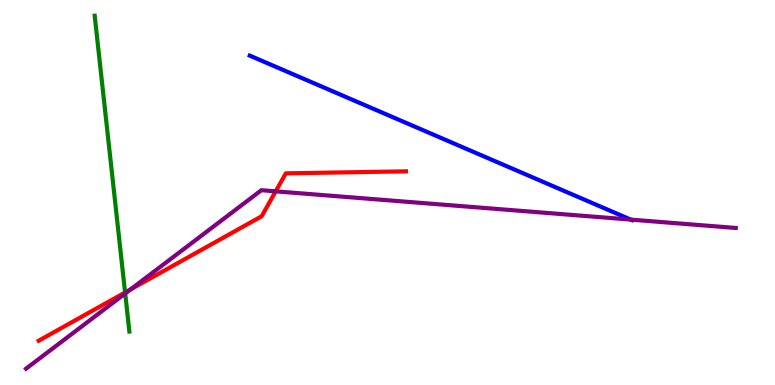[{'lines': ['blue', 'red'], 'intersections': []}, {'lines': ['green', 'red'], 'intersections': [{'x': 1.61, 'y': 2.4}]}, {'lines': ['purple', 'red'], 'intersections': [{'x': 1.68, 'y': 2.48}, {'x': 3.56, 'y': 5.03}]}, {'lines': ['blue', 'green'], 'intersections': []}, {'lines': ['blue', 'purple'], 'intersections': [{'x': 8.14, 'y': 4.3}]}, {'lines': ['green', 'purple'], 'intersections': [{'x': 1.62, 'y': 2.38}]}]